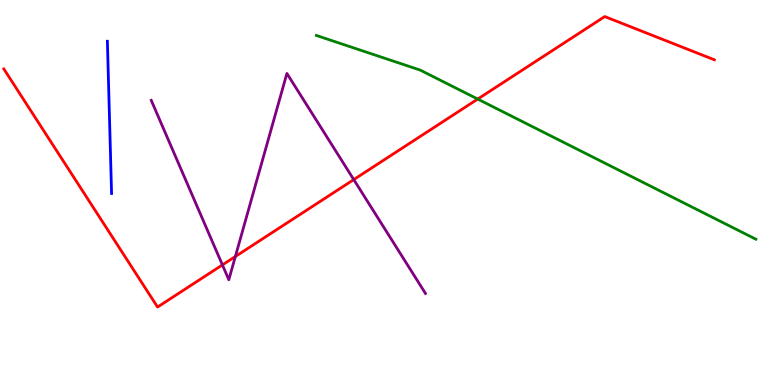[{'lines': ['blue', 'red'], 'intersections': []}, {'lines': ['green', 'red'], 'intersections': [{'x': 6.16, 'y': 7.43}]}, {'lines': ['purple', 'red'], 'intersections': [{'x': 2.87, 'y': 3.12}, {'x': 3.04, 'y': 3.34}, {'x': 4.56, 'y': 5.34}]}, {'lines': ['blue', 'green'], 'intersections': []}, {'lines': ['blue', 'purple'], 'intersections': []}, {'lines': ['green', 'purple'], 'intersections': []}]